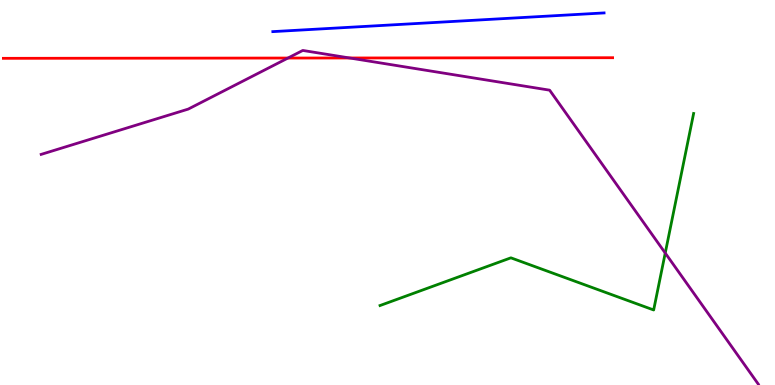[{'lines': ['blue', 'red'], 'intersections': []}, {'lines': ['green', 'red'], 'intersections': []}, {'lines': ['purple', 'red'], 'intersections': [{'x': 3.72, 'y': 8.49}, {'x': 4.51, 'y': 8.49}]}, {'lines': ['blue', 'green'], 'intersections': []}, {'lines': ['blue', 'purple'], 'intersections': []}, {'lines': ['green', 'purple'], 'intersections': [{'x': 8.58, 'y': 3.43}]}]